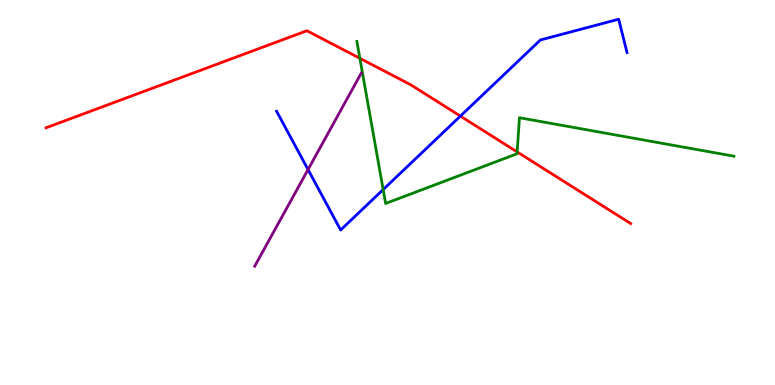[{'lines': ['blue', 'red'], 'intersections': [{'x': 5.94, 'y': 6.98}]}, {'lines': ['green', 'red'], 'intersections': [{'x': 4.64, 'y': 8.49}, {'x': 6.67, 'y': 6.05}]}, {'lines': ['purple', 'red'], 'intersections': []}, {'lines': ['blue', 'green'], 'intersections': [{'x': 4.94, 'y': 5.08}]}, {'lines': ['blue', 'purple'], 'intersections': [{'x': 3.97, 'y': 5.6}]}, {'lines': ['green', 'purple'], 'intersections': []}]